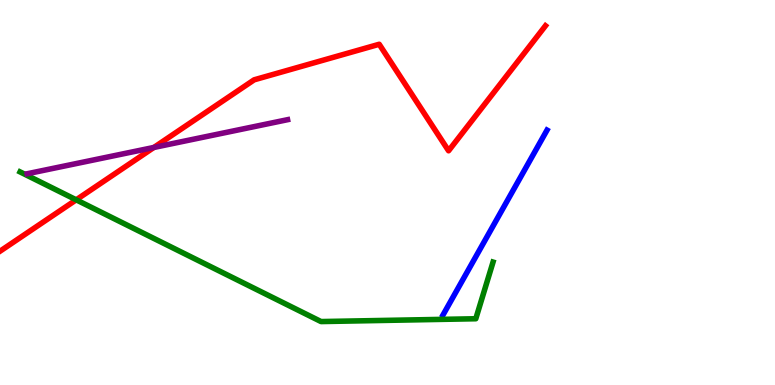[{'lines': ['blue', 'red'], 'intersections': []}, {'lines': ['green', 'red'], 'intersections': [{'x': 0.983, 'y': 4.81}]}, {'lines': ['purple', 'red'], 'intersections': [{'x': 1.99, 'y': 6.17}]}, {'lines': ['blue', 'green'], 'intersections': []}, {'lines': ['blue', 'purple'], 'intersections': []}, {'lines': ['green', 'purple'], 'intersections': []}]